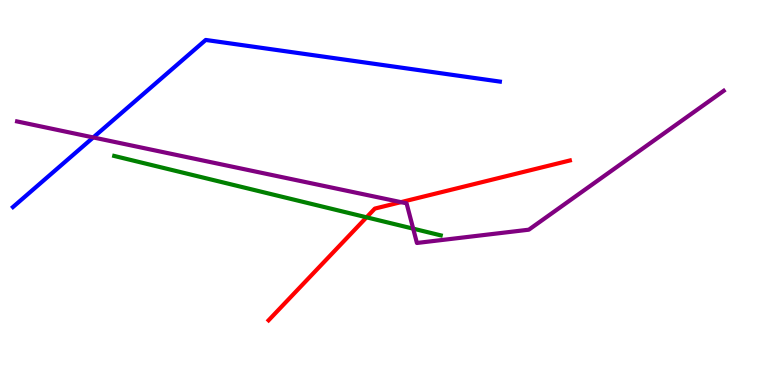[{'lines': ['blue', 'red'], 'intersections': []}, {'lines': ['green', 'red'], 'intersections': [{'x': 4.73, 'y': 4.36}]}, {'lines': ['purple', 'red'], 'intersections': [{'x': 5.17, 'y': 4.75}]}, {'lines': ['blue', 'green'], 'intersections': []}, {'lines': ['blue', 'purple'], 'intersections': [{'x': 1.2, 'y': 6.43}]}, {'lines': ['green', 'purple'], 'intersections': [{'x': 5.33, 'y': 4.06}]}]